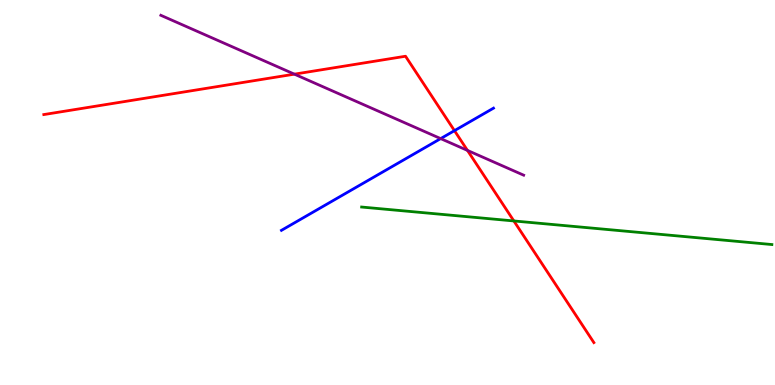[{'lines': ['blue', 'red'], 'intersections': [{'x': 5.86, 'y': 6.61}]}, {'lines': ['green', 'red'], 'intersections': [{'x': 6.63, 'y': 4.26}]}, {'lines': ['purple', 'red'], 'intersections': [{'x': 3.8, 'y': 8.07}, {'x': 6.03, 'y': 6.09}]}, {'lines': ['blue', 'green'], 'intersections': []}, {'lines': ['blue', 'purple'], 'intersections': [{'x': 5.69, 'y': 6.4}]}, {'lines': ['green', 'purple'], 'intersections': []}]